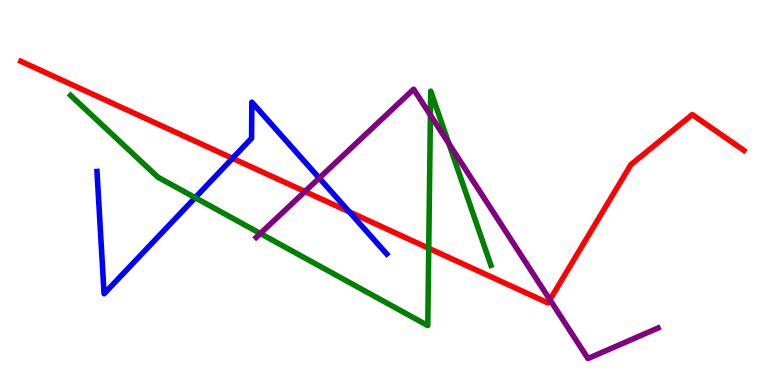[{'lines': ['blue', 'red'], 'intersections': [{'x': 3.0, 'y': 5.89}, {'x': 4.51, 'y': 4.5}]}, {'lines': ['green', 'red'], 'intersections': [{'x': 5.53, 'y': 3.55}]}, {'lines': ['purple', 'red'], 'intersections': [{'x': 3.93, 'y': 5.03}, {'x': 7.1, 'y': 2.21}]}, {'lines': ['blue', 'green'], 'intersections': [{'x': 2.52, 'y': 4.87}]}, {'lines': ['blue', 'purple'], 'intersections': [{'x': 4.12, 'y': 5.38}]}, {'lines': ['green', 'purple'], 'intersections': [{'x': 3.36, 'y': 3.94}, {'x': 5.55, 'y': 7.01}, {'x': 5.79, 'y': 6.27}]}]